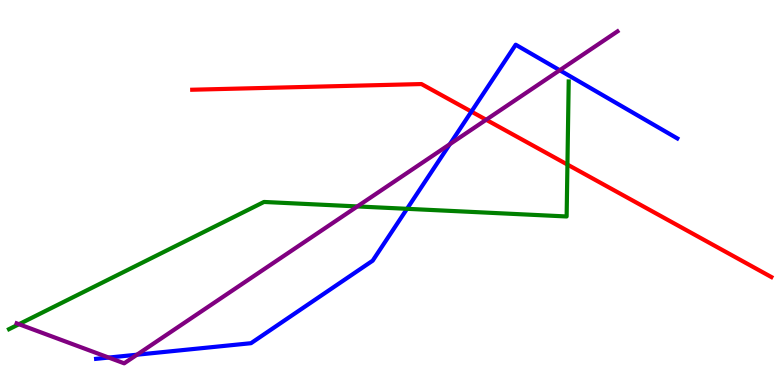[{'lines': ['blue', 'red'], 'intersections': [{'x': 6.08, 'y': 7.1}]}, {'lines': ['green', 'red'], 'intersections': [{'x': 7.32, 'y': 5.73}]}, {'lines': ['purple', 'red'], 'intersections': [{'x': 6.27, 'y': 6.89}]}, {'lines': ['blue', 'green'], 'intersections': [{'x': 5.25, 'y': 4.58}]}, {'lines': ['blue', 'purple'], 'intersections': [{'x': 1.4, 'y': 0.713}, {'x': 1.77, 'y': 0.787}, {'x': 5.8, 'y': 6.25}, {'x': 7.22, 'y': 8.18}]}, {'lines': ['green', 'purple'], 'intersections': [{'x': 0.245, 'y': 1.58}, {'x': 4.61, 'y': 4.64}]}]